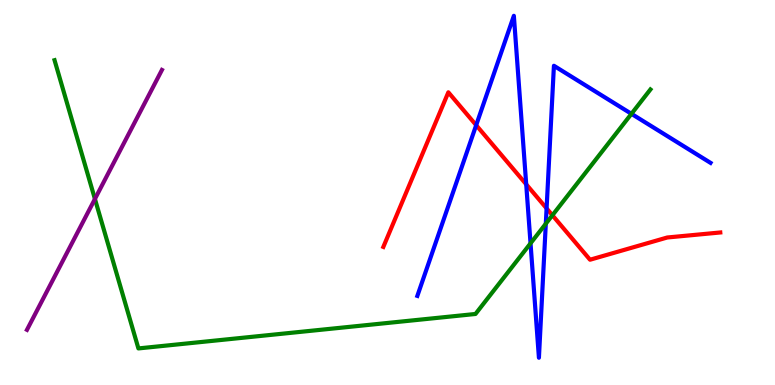[{'lines': ['blue', 'red'], 'intersections': [{'x': 6.14, 'y': 6.75}, {'x': 6.79, 'y': 5.21}, {'x': 7.05, 'y': 4.59}]}, {'lines': ['green', 'red'], 'intersections': [{'x': 7.13, 'y': 4.41}]}, {'lines': ['purple', 'red'], 'intersections': []}, {'lines': ['blue', 'green'], 'intersections': [{'x': 6.85, 'y': 3.68}, {'x': 7.04, 'y': 4.19}, {'x': 8.15, 'y': 7.04}]}, {'lines': ['blue', 'purple'], 'intersections': []}, {'lines': ['green', 'purple'], 'intersections': [{'x': 1.22, 'y': 4.83}]}]